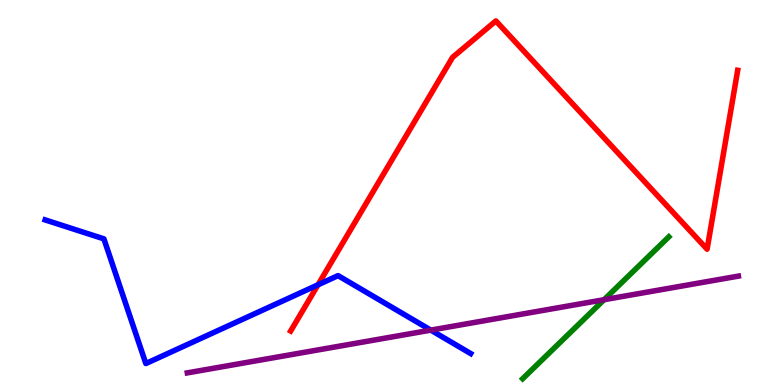[{'lines': ['blue', 'red'], 'intersections': [{'x': 4.1, 'y': 2.6}]}, {'lines': ['green', 'red'], 'intersections': []}, {'lines': ['purple', 'red'], 'intersections': []}, {'lines': ['blue', 'green'], 'intersections': []}, {'lines': ['blue', 'purple'], 'intersections': [{'x': 5.56, 'y': 1.43}]}, {'lines': ['green', 'purple'], 'intersections': [{'x': 7.79, 'y': 2.22}]}]